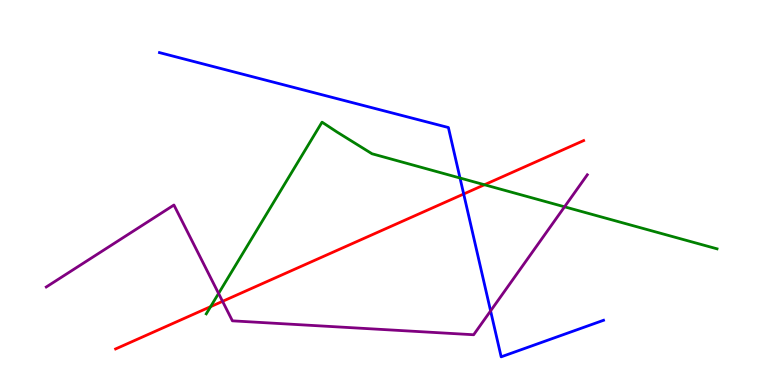[{'lines': ['blue', 'red'], 'intersections': [{'x': 5.98, 'y': 4.96}]}, {'lines': ['green', 'red'], 'intersections': [{'x': 2.72, 'y': 2.03}, {'x': 6.25, 'y': 5.2}]}, {'lines': ['purple', 'red'], 'intersections': [{'x': 2.87, 'y': 2.17}]}, {'lines': ['blue', 'green'], 'intersections': [{'x': 5.94, 'y': 5.38}]}, {'lines': ['blue', 'purple'], 'intersections': [{'x': 6.33, 'y': 1.92}]}, {'lines': ['green', 'purple'], 'intersections': [{'x': 2.82, 'y': 2.38}, {'x': 7.28, 'y': 4.63}]}]